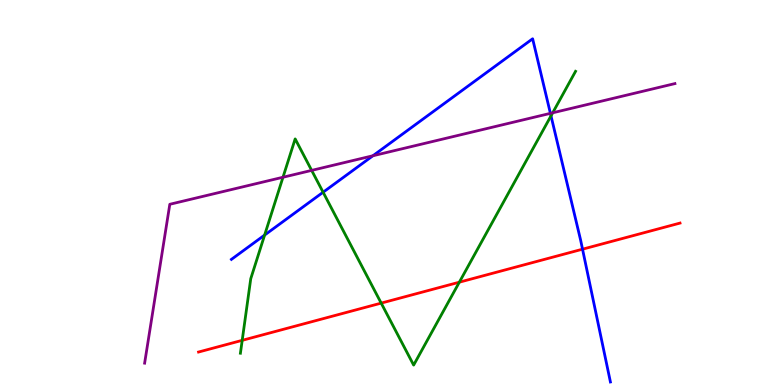[{'lines': ['blue', 'red'], 'intersections': [{'x': 7.52, 'y': 3.53}]}, {'lines': ['green', 'red'], 'intersections': [{'x': 3.13, 'y': 1.16}, {'x': 4.92, 'y': 2.13}, {'x': 5.93, 'y': 2.67}]}, {'lines': ['purple', 'red'], 'intersections': []}, {'lines': ['blue', 'green'], 'intersections': [{'x': 3.41, 'y': 3.89}, {'x': 4.17, 'y': 5.01}, {'x': 7.11, 'y': 6.99}]}, {'lines': ['blue', 'purple'], 'intersections': [{'x': 4.81, 'y': 5.95}, {'x': 7.1, 'y': 7.06}]}, {'lines': ['green', 'purple'], 'intersections': [{'x': 3.65, 'y': 5.4}, {'x': 4.02, 'y': 5.57}, {'x': 7.13, 'y': 7.07}]}]